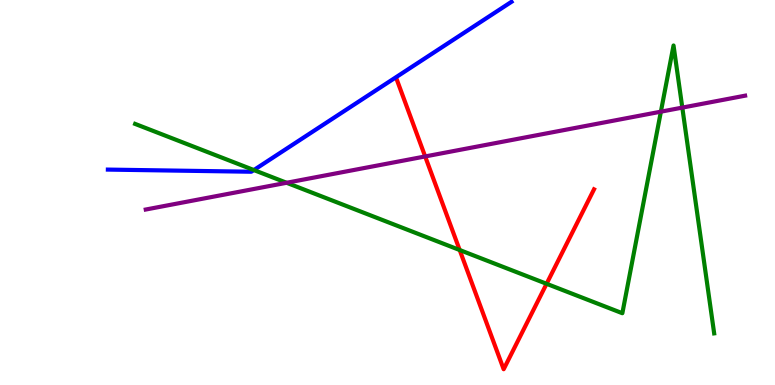[{'lines': ['blue', 'red'], 'intersections': []}, {'lines': ['green', 'red'], 'intersections': [{'x': 5.93, 'y': 3.51}, {'x': 7.05, 'y': 2.63}]}, {'lines': ['purple', 'red'], 'intersections': [{'x': 5.49, 'y': 5.94}]}, {'lines': ['blue', 'green'], 'intersections': [{'x': 3.28, 'y': 5.58}]}, {'lines': ['blue', 'purple'], 'intersections': []}, {'lines': ['green', 'purple'], 'intersections': [{'x': 3.7, 'y': 5.25}, {'x': 8.53, 'y': 7.1}, {'x': 8.8, 'y': 7.21}]}]